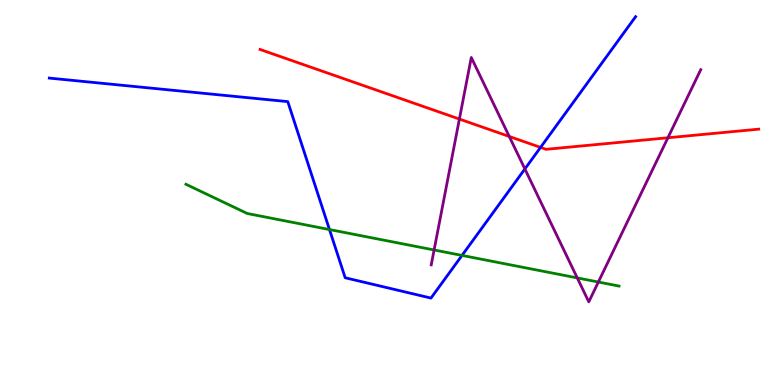[{'lines': ['blue', 'red'], 'intersections': [{'x': 6.97, 'y': 6.17}]}, {'lines': ['green', 'red'], 'intersections': []}, {'lines': ['purple', 'red'], 'intersections': [{'x': 5.93, 'y': 6.91}, {'x': 6.57, 'y': 6.46}, {'x': 8.62, 'y': 6.42}]}, {'lines': ['blue', 'green'], 'intersections': [{'x': 4.25, 'y': 4.04}, {'x': 5.96, 'y': 3.37}]}, {'lines': ['blue', 'purple'], 'intersections': [{'x': 6.77, 'y': 5.61}]}, {'lines': ['green', 'purple'], 'intersections': [{'x': 5.6, 'y': 3.51}, {'x': 7.45, 'y': 2.78}, {'x': 7.72, 'y': 2.67}]}]